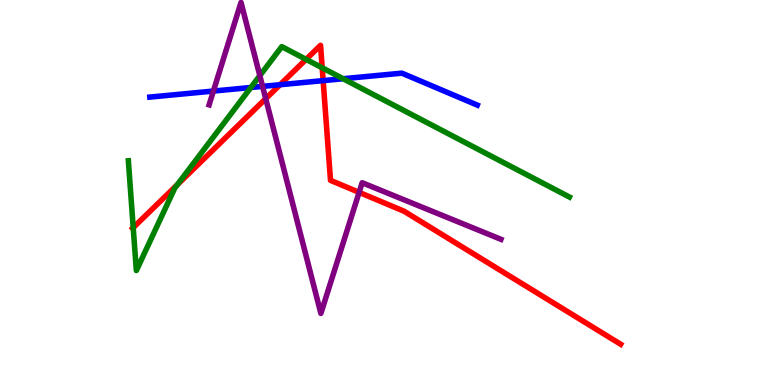[{'lines': ['blue', 'red'], 'intersections': [{'x': 3.61, 'y': 7.8}, {'x': 4.17, 'y': 7.91}]}, {'lines': ['green', 'red'], 'intersections': [{'x': 1.72, 'y': 4.09}, {'x': 2.29, 'y': 5.2}, {'x': 3.95, 'y': 8.46}, {'x': 4.16, 'y': 8.24}]}, {'lines': ['purple', 'red'], 'intersections': [{'x': 3.43, 'y': 7.44}, {'x': 4.63, 'y': 5.0}]}, {'lines': ['blue', 'green'], 'intersections': [{'x': 3.24, 'y': 7.73}, {'x': 4.43, 'y': 7.95}]}, {'lines': ['blue', 'purple'], 'intersections': [{'x': 2.75, 'y': 7.63}, {'x': 3.39, 'y': 7.76}]}, {'lines': ['green', 'purple'], 'intersections': [{'x': 3.35, 'y': 8.03}]}]